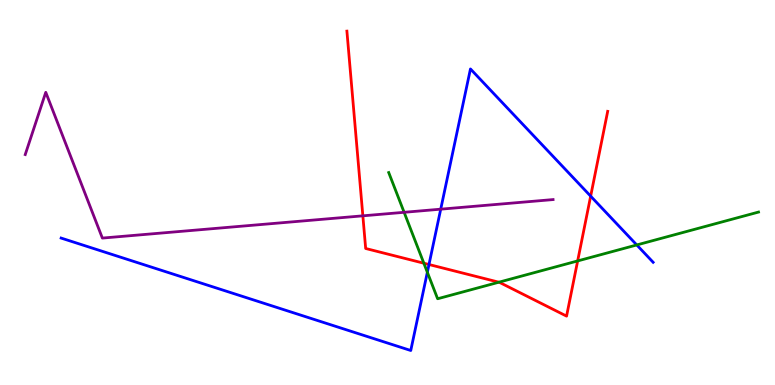[{'lines': ['blue', 'red'], 'intersections': [{'x': 5.54, 'y': 3.13}, {'x': 7.62, 'y': 4.91}]}, {'lines': ['green', 'red'], 'intersections': [{'x': 5.47, 'y': 3.16}, {'x': 6.44, 'y': 2.67}, {'x': 7.45, 'y': 3.22}]}, {'lines': ['purple', 'red'], 'intersections': [{'x': 4.68, 'y': 4.39}]}, {'lines': ['blue', 'green'], 'intersections': [{'x': 5.51, 'y': 2.93}, {'x': 8.22, 'y': 3.64}]}, {'lines': ['blue', 'purple'], 'intersections': [{'x': 5.69, 'y': 4.57}]}, {'lines': ['green', 'purple'], 'intersections': [{'x': 5.21, 'y': 4.49}]}]